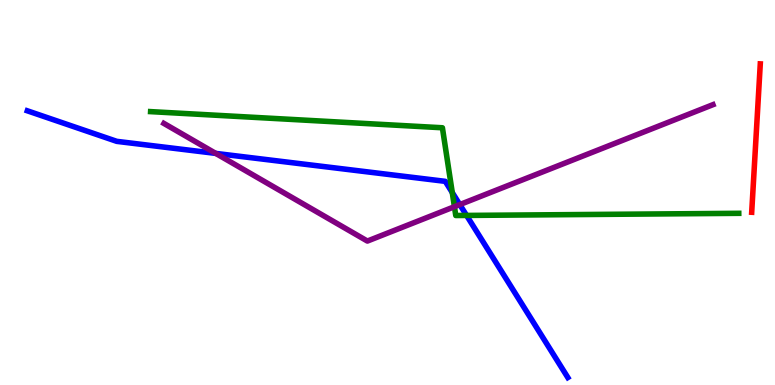[{'lines': ['blue', 'red'], 'intersections': []}, {'lines': ['green', 'red'], 'intersections': []}, {'lines': ['purple', 'red'], 'intersections': []}, {'lines': ['blue', 'green'], 'intersections': [{'x': 5.84, 'y': 5.0}, {'x': 6.02, 'y': 4.4}]}, {'lines': ['blue', 'purple'], 'intersections': [{'x': 2.78, 'y': 6.02}, {'x': 5.93, 'y': 4.69}]}, {'lines': ['green', 'purple'], 'intersections': [{'x': 5.86, 'y': 4.63}]}]